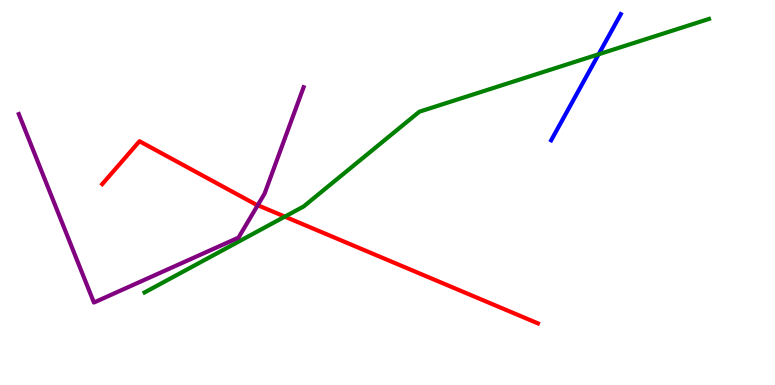[{'lines': ['blue', 'red'], 'intersections': []}, {'lines': ['green', 'red'], 'intersections': [{'x': 3.68, 'y': 4.37}]}, {'lines': ['purple', 'red'], 'intersections': [{'x': 3.33, 'y': 4.67}]}, {'lines': ['blue', 'green'], 'intersections': [{'x': 7.72, 'y': 8.59}]}, {'lines': ['blue', 'purple'], 'intersections': []}, {'lines': ['green', 'purple'], 'intersections': []}]